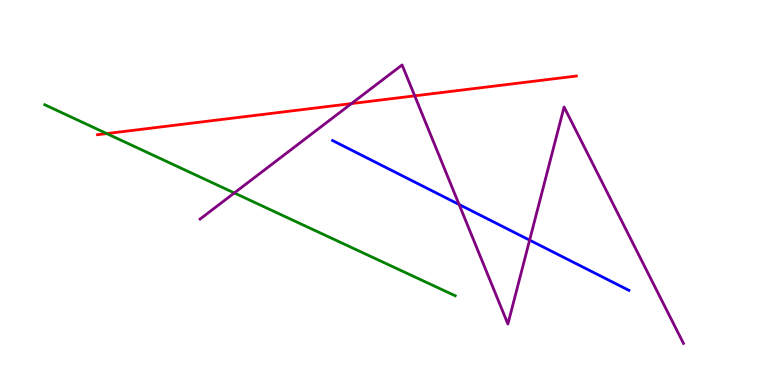[{'lines': ['blue', 'red'], 'intersections': []}, {'lines': ['green', 'red'], 'intersections': [{'x': 1.38, 'y': 6.53}]}, {'lines': ['purple', 'red'], 'intersections': [{'x': 4.53, 'y': 7.31}, {'x': 5.35, 'y': 7.51}]}, {'lines': ['blue', 'green'], 'intersections': []}, {'lines': ['blue', 'purple'], 'intersections': [{'x': 5.92, 'y': 4.69}, {'x': 6.83, 'y': 3.76}]}, {'lines': ['green', 'purple'], 'intersections': [{'x': 3.02, 'y': 4.99}]}]